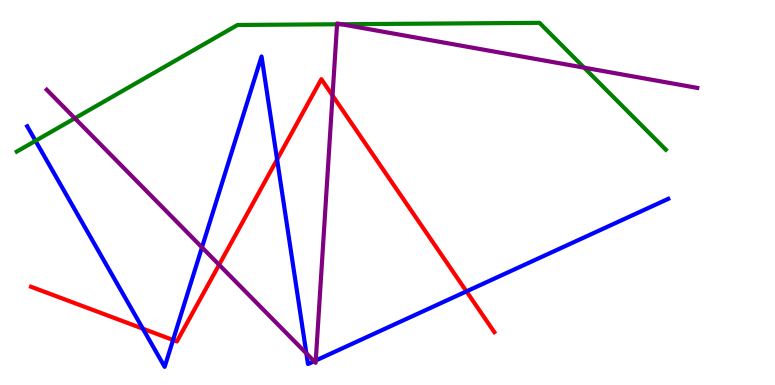[{'lines': ['blue', 'red'], 'intersections': [{'x': 1.84, 'y': 1.46}, {'x': 2.23, 'y': 1.17}, {'x': 3.58, 'y': 5.86}, {'x': 6.02, 'y': 2.43}]}, {'lines': ['green', 'red'], 'intersections': []}, {'lines': ['purple', 'red'], 'intersections': [{'x': 2.83, 'y': 3.12}, {'x': 4.29, 'y': 7.52}]}, {'lines': ['blue', 'green'], 'intersections': [{'x': 0.458, 'y': 6.34}]}, {'lines': ['blue', 'purple'], 'intersections': [{'x': 2.61, 'y': 3.57}, {'x': 3.95, 'y': 0.821}, {'x': 4.05, 'y': 0.617}, {'x': 4.07, 'y': 0.637}]}, {'lines': ['green', 'purple'], 'intersections': [{'x': 0.966, 'y': 6.93}, {'x': 4.35, 'y': 9.37}, {'x': 4.4, 'y': 9.37}, {'x': 7.54, 'y': 8.24}]}]